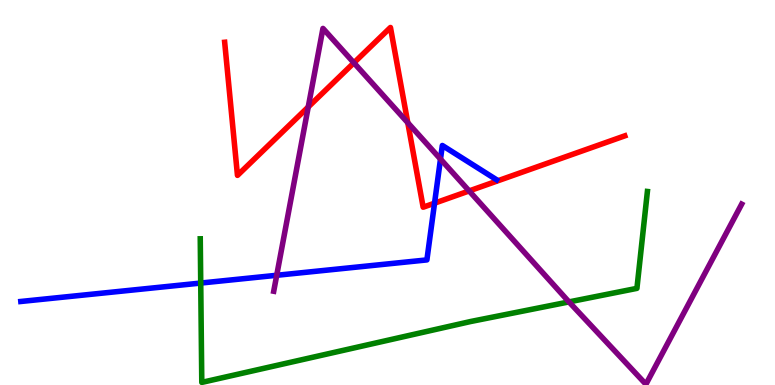[{'lines': ['blue', 'red'], 'intersections': [{'x': 5.61, 'y': 4.72}]}, {'lines': ['green', 'red'], 'intersections': []}, {'lines': ['purple', 'red'], 'intersections': [{'x': 3.98, 'y': 7.22}, {'x': 4.57, 'y': 8.37}, {'x': 5.26, 'y': 6.81}, {'x': 6.05, 'y': 5.04}]}, {'lines': ['blue', 'green'], 'intersections': [{'x': 2.59, 'y': 2.65}]}, {'lines': ['blue', 'purple'], 'intersections': [{'x': 3.57, 'y': 2.85}, {'x': 5.68, 'y': 5.87}]}, {'lines': ['green', 'purple'], 'intersections': [{'x': 7.34, 'y': 2.16}]}]